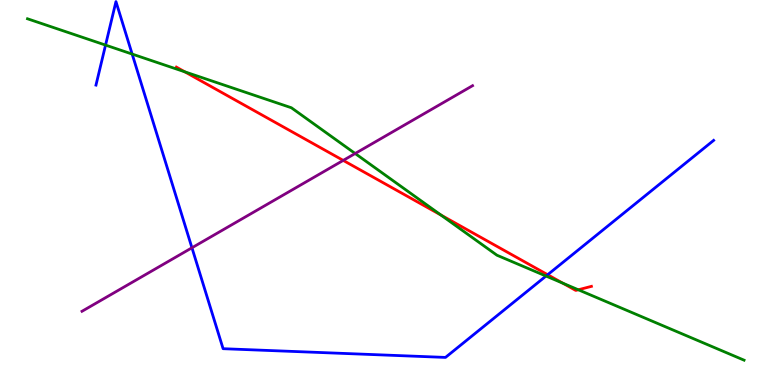[{'lines': ['blue', 'red'], 'intersections': [{'x': 7.07, 'y': 2.86}]}, {'lines': ['green', 'red'], 'intersections': [{'x': 2.38, 'y': 8.13}, {'x': 5.69, 'y': 4.41}, {'x': 7.26, 'y': 2.64}, {'x': 7.46, 'y': 2.47}]}, {'lines': ['purple', 'red'], 'intersections': [{'x': 4.43, 'y': 5.83}]}, {'lines': ['blue', 'green'], 'intersections': [{'x': 1.36, 'y': 8.83}, {'x': 1.71, 'y': 8.6}, {'x': 7.05, 'y': 2.83}]}, {'lines': ['blue', 'purple'], 'intersections': [{'x': 2.48, 'y': 3.56}]}, {'lines': ['green', 'purple'], 'intersections': [{'x': 4.58, 'y': 6.01}]}]